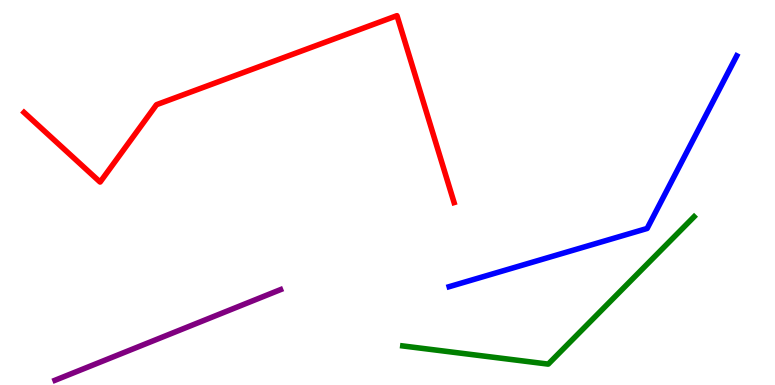[{'lines': ['blue', 'red'], 'intersections': []}, {'lines': ['green', 'red'], 'intersections': []}, {'lines': ['purple', 'red'], 'intersections': []}, {'lines': ['blue', 'green'], 'intersections': []}, {'lines': ['blue', 'purple'], 'intersections': []}, {'lines': ['green', 'purple'], 'intersections': []}]